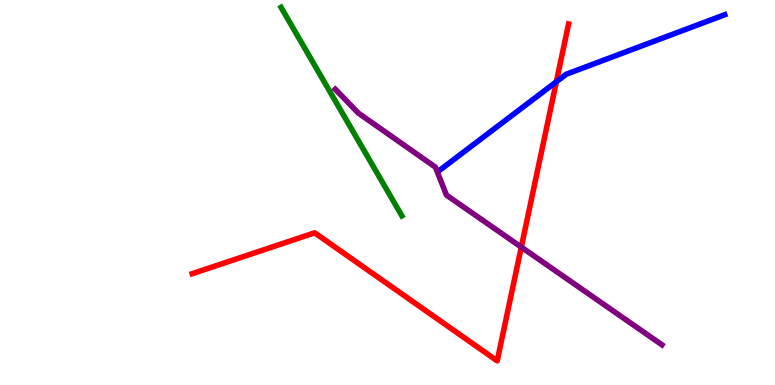[{'lines': ['blue', 'red'], 'intersections': [{'x': 7.18, 'y': 7.88}]}, {'lines': ['green', 'red'], 'intersections': []}, {'lines': ['purple', 'red'], 'intersections': [{'x': 6.73, 'y': 3.58}]}, {'lines': ['blue', 'green'], 'intersections': []}, {'lines': ['blue', 'purple'], 'intersections': []}, {'lines': ['green', 'purple'], 'intersections': []}]